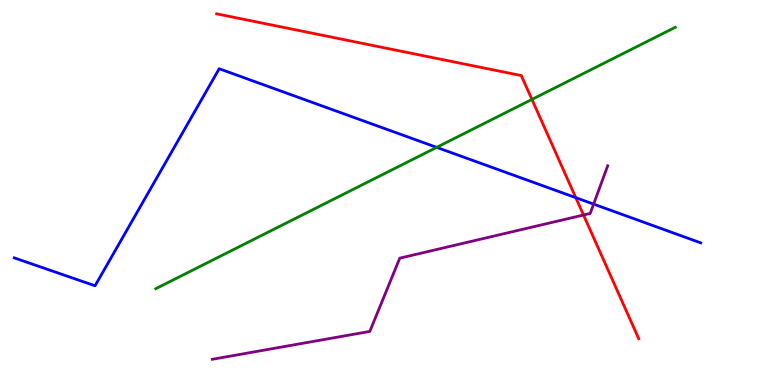[{'lines': ['blue', 'red'], 'intersections': [{'x': 7.43, 'y': 4.87}]}, {'lines': ['green', 'red'], 'intersections': [{'x': 6.86, 'y': 7.42}]}, {'lines': ['purple', 'red'], 'intersections': [{'x': 7.53, 'y': 4.42}]}, {'lines': ['blue', 'green'], 'intersections': [{'x': 5.63, 'y': 6.17}]}, {'lines': ['blue', 'purple'], 'intersections': [{'x': 7.66, 'y': 4.7}]}, {'lines': ['green', 'purple'], 'intersections': []}]